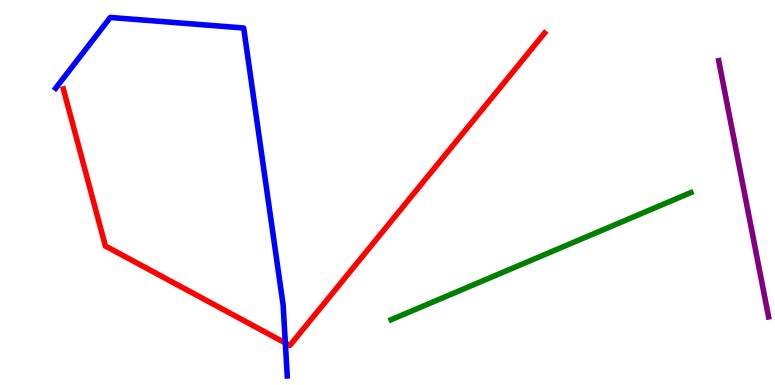[{'lines': ['blue', 'red'], 'intersections': [{'x': 3.68, 'y': 1.09}]}, {'lines': ['green', 'red'], 'intersections': []}, {'lines': ['purple', 'red'], 'intersections': []}, {'lines': ['blue', 'green'], 'intersections': []}, {'lines': ['blue', 'purple'], 'intersections': []}, {'lines': ['green', 'purple'], 'intersections': []}]